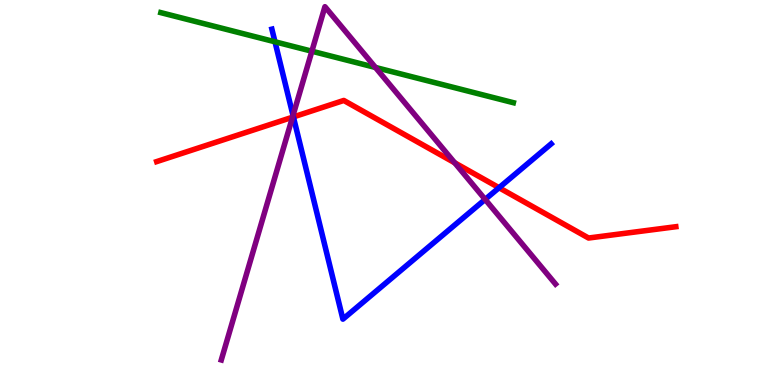[{'lines': ['blue', 'red'], 'intersections': [{'x': 3.79, 'y': 6.96}, {'x': 6.44, 'y': 5.12}]}, {'lines': ['green', 'red'], 'intersections': []}, {'lines': ['purple', 'red'], 'intersections': [{'x': 3.77, 'y': 6.96}, {'x': 5.87, 'y': 5.77}]}, {'lines': ['blue', 'green'], 'intersections': [{'x': 3.55, 'y': 8.91}]}, {'lines': ['blue', 'purple'], 'intersections': [{'x': 3.78, 'y': 7.0}, {'x': 6.26, 'y': 4.82}]}, {'lines': ['green', 'purple'], 'intersections': [{'x': 4.02, 'y': 8.67}, {'x': 4.84, 'y': 8.25}]}]